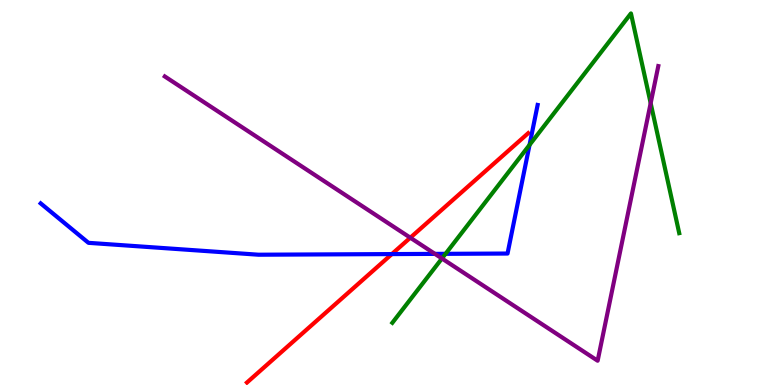[{'lines': ['blue', 'red'], 'intersections': [{'x': 5.06, 'y': 3.4}]}, {'lines': ['green', 'red'], 'intersections': []}, {'lines': ['purple', 'red'], 'intersections': [{'x': 5.29, 'y': 3.83}]}, {'lines': ['blue', 'green'], 'intersections': [{'x': 5.75, 'y': 3.41}, {'x': 6.83, 'y': 6.24}]}, {'lines': ['blue', 'purple'], 'intersections': [{'x': 5.61, 'y': 3.41}]}, {'lines': ['green', 'purple'], 'intersections': [{'x': 5.7, 'y': 3.29}, {'x': 8.4, 'y': 7.32}]}]